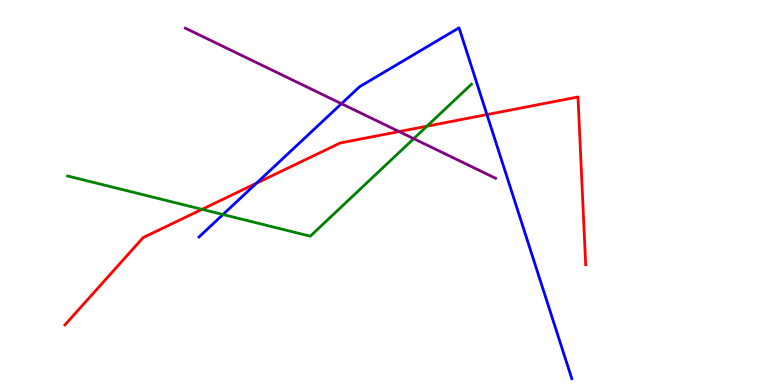[{'lines': ['blue', 'red'], 'intersections': [{'x': 3.31, 'y': 5.24}, {'x': 6.28, 'y': 7.02}]}, {'lines': ['green', 'red'], 'intersections': [{'x': 2.61, 'y': 4.56}, {'x': 5.51, 'y': 6.72}]}, {'lines': ['purple', 'red'], 'intersections': [{'x': 5.15, 'y': 6.58}]}, {'lines': ['blue', 'green'], 'intersections': [{'x': 2.88, 'y': 4.43}]}, {'lines': ['blue', 'purple'], 'intersections': [{'x': 4.41, 'y': 7.31}]}, {'lines': ['green', 'purple'], 'intersections': [{'x': 5.34, 'y': 6.4}]}]